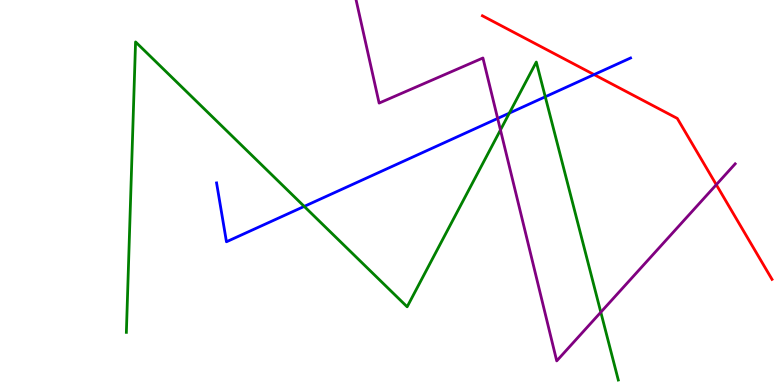[{'lines': ['blue', 'red'], 'intersections': [{'x': 7.67, 'y': 8.06}]}, {'lines': ['green', 'red'], 'intersections': []}, {'lines': ['purple', 'red'], 'intersections': [{'x': 9.24, 'y': 5.2}]}, {'lines': ['blue', 'green'], 'intersections': [{'x': 3.93, 'y': 4.64}, {'x': 6.57, 'y': 7.06}, {'x': 7.04, 'y': 7.49}]}, {'lines': ['blue', 'purple'], 'intersections': [{'x': 6.42, 'y': 6.92}]}, {'lines': ['green', 'purple'], 'intersections': [{'x': 6.46, 'y': 6.62}, {'x': 7.75, 'y': 1.89}]}]